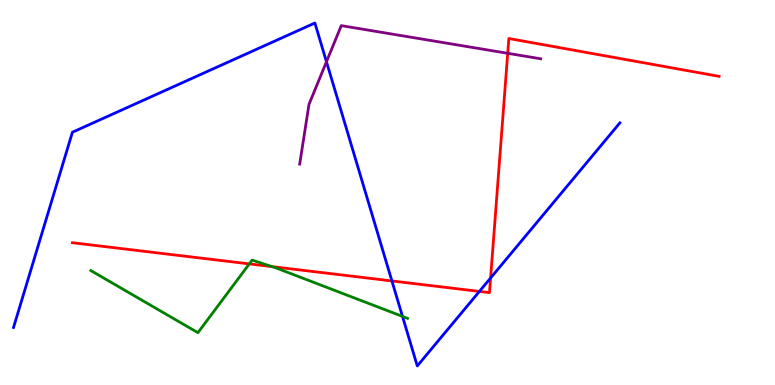[{'lines': ['blue', 'red'], 'intersections': [{'x': 5.06, 'y': 2.7}, {'x': 6.19, 'y': 2.43}, {'x': 6.33, 'y': 2.78}]}, {'lines': ['green', 'red'], 'intersections': [{'x': 3.22, 'y': 3.15}, {'x': 3.51, 'y': 3.08}]}, {'lines': ['purple', 'red'], 'intersections': [{'x': 6.55, 'y': 8.62}]}, {'lines': ['blue', 'green'], 'intersections': [{'x': 5.19, 'y': 1.78}]}, {'lines': ['blue', 'purple'], 'intersections': [{'x': 4.21, 'y': 8.4}]}, {'lines': ['green', 'purple'], 'intersections': []}]